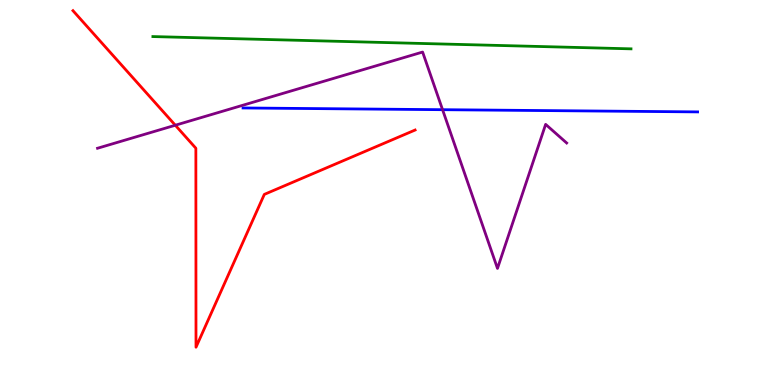[{'lines': ['blue', 'red'], 'intersections': []}, {'lines': ['green', 'red'], 'intersections': []}, {'lines': ['purple', 'red'], 'intersections': [{'x': 2.26, 'y': 6.75}]}, {'lines': ['blue', 'green'], 'intersections': []}, {'lines': ['blue', 'purple'], 'intersections': [{'x': 5.71, 'y': 7.15}]}, {'lines': ['green', 'purple'], 'intersections': []}]